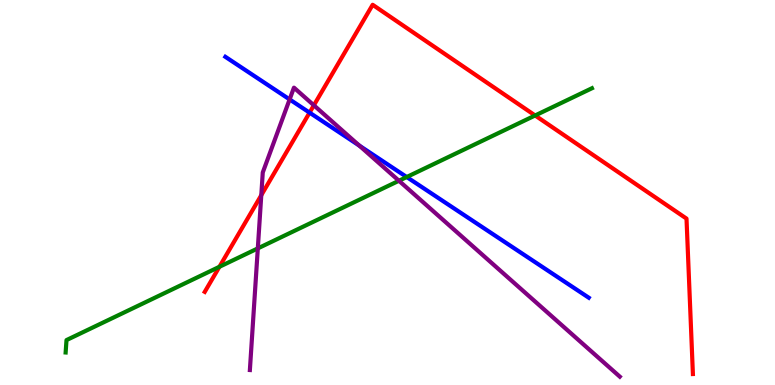[{'lines': ['blue', 'red'], 'intersections': [{'x': 3.99, 'y': 7.07}]}, {'lines': ['green', 'red'], 'intersections': [{'x': 2.83, 'y': 3.07}, {'x': 6.9, 'y': 7.0}]}, {'lines': ['purple', 'red'], 'intersections': [{'x': 3.37, 'y': 4.93}, {'x': 4.05, 'y': 7.26}]}, {'lines': ['blue', 'green'], 'intersections': [{'x': 5.25, 'y': 5.4}]}, {'lines': ['blue', 'purple'], 'intersections': [{'x': 3.74, 'y': 7.42}, {'x': 4.64, 'y': 6.22}]}, {'lines': ['green', 'purple'], 'intersections': [{'x': 3.33, 'y': 3.55}, {'x': 5.15, 'y': 5.31}]}]